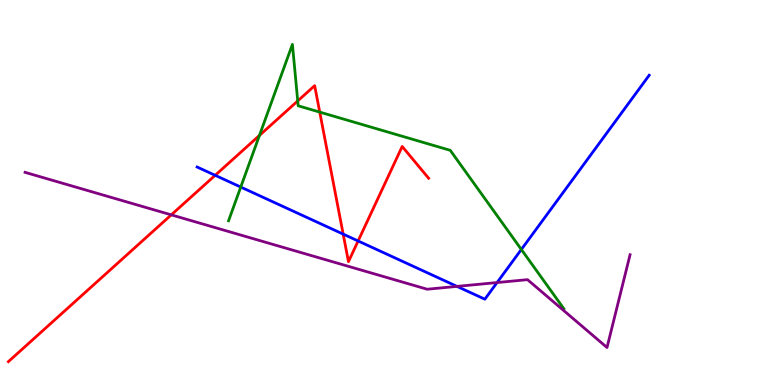[{'lines': ['blue', 'red'], 'intersections': [{'x': 2.78, 'y': 5.45}, {'x': 4.43, 'y': 3.92}, {'x': 4.62, 'y': 3.74}]}, {'lines': ['green', 'red'], 'intersections': [{'x': 3.35, 'y': 6.48}, {'x': 3.84, 'y': 7.38}, {'x': 4.13, 'y': 7.09}]}, {'lines': ['purple', 'red'], 'intersections': [{'x': 2.21, 'y': 4.42}]}, {'lines': ['blue', 'green'], 'intersections': [{'x': 3.11, 'y': 5.14}, {'x': 6.73, 'y': 3.52}]}, {'lines': ['blue', 'purple'], 'intersections': [{'x': 5.9, 'y': 2.56}, {'x': 6.41, 'y': 2.66}]}, {'lines': ['green', 'purple'], 'intersections': []}]